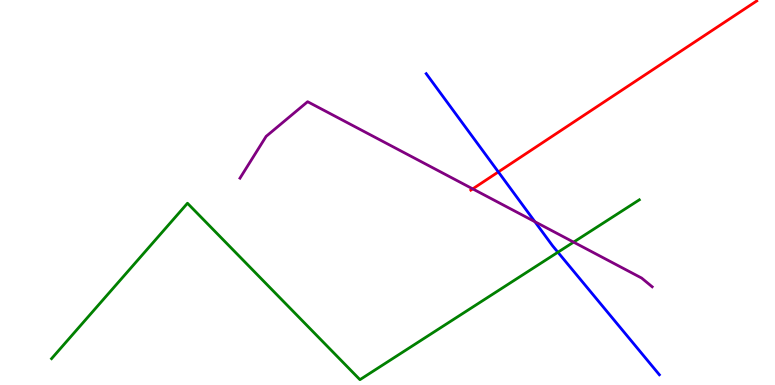[{'lines': ['blue', 'red'], 'intersections': [{'x': 6.43, 'y': 5.53}]}, {'lines': ['green', 'red'], 'intersections': []}, {'lines': ['purple', 'red'], 'intersections': [{'x': 6.1, 'y': 5.09}]}, {'lines': ['blue', 'green'], 'intersections': [{'x': 7.2, 'y': 3.45}]}, {'lines': ['blue', 'purple'], 'intersections': [{'x': 6.9, 'y': 4.24}]}, {'lines': ['green', 'purple'], 'intersections': [{'x': 7.4, 'y': 3.71}]}]